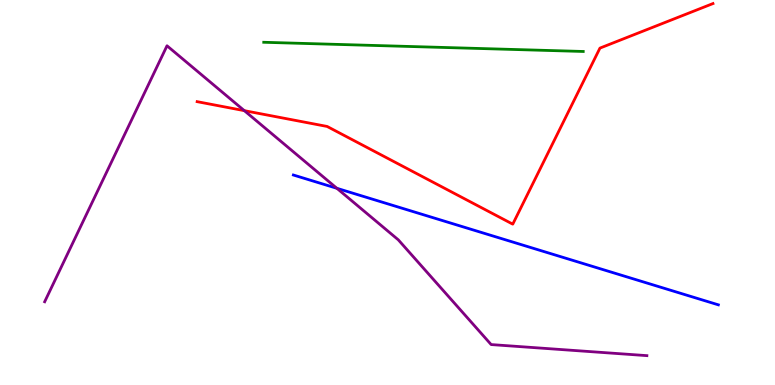[{'lines': ['blue', 'red'], 'intersections': []}, {'lines': ['green', 'red'], 'intersections': []}, {'lines': ['purple', 'red'], 'intersections': [{'x': 3.15, 'y': 7.13}]}, {'lines': ['blue', 'green'], 'intersections': []}, {'lines': ['blue', 'purple'], 'intersections': [{'x': 4.35, 'y': 5.11}]}, {'lines': ['green', 'purple'], 'intersections': []}]